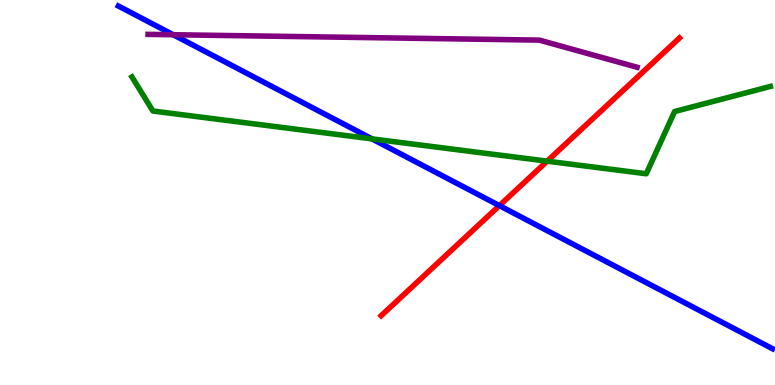[{'lines': ['blue', 'red'], 'intersections': [{'x': 6.44, 'y': 4.66}]}, {'lines': ['green', 'red'], 'intersections': [{'x': 7.06, 'y': 5.81}]}, {'lines': ['purple', 'red'], 'intersections': []}, {'lines': ['blue', 'green'], 'intersections': [{'x': 4.8, 'y': 6.39}]}, {'lines': ['blue', 'purple'], 'intersections': [{'x': 2.23, 'y': 9.1}]}, {'lines': ['green', 'purple'], 'intersections': []}]